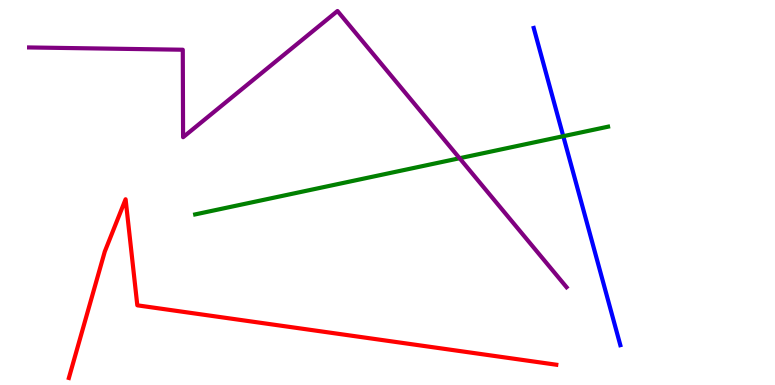[{'lines': ['blue', 'red'], 'intersections': []}, {'lines': ['green', 'red'], 'intersections': []}, {'lines': ['purple', 'red'], 'intersections': []}, {'lines': ['blue', 'green'], 'intersections': [{'x': 7.27, 'y': 6.46}]}, {'lines': ['blue', 'purple'], 'intersections': []}, {'lines': ['green', 'purple'], 'intersections': [{'x': 5.93, 'y': 5.89}]}]